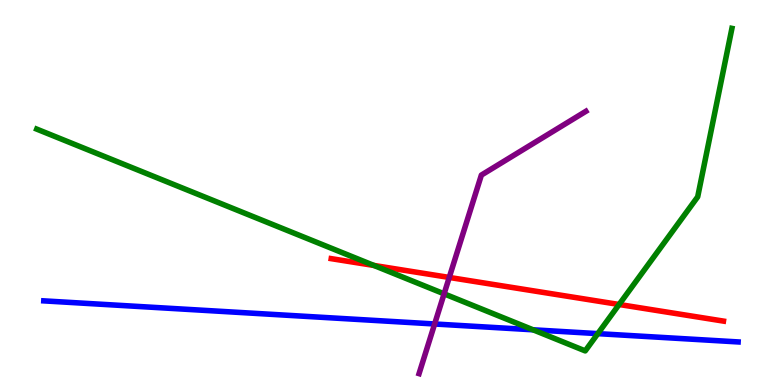[{'lines': ['blue', 'red'], 'intersections': []}, {'lines': ['green', 'red'], 'intersections': [{'x': 4.82, 'y': 3.11}, {'x': 7.99, 'y': 2.09}]}, {'lines': ['purple', 'red'], 'intersections': [{'x': 5.8, 'y': 2.79}]}, {'lines': ['blue', 'green'], 'intersections': [{'x': 6.88, 'y': 1.43}, {'x': 7.71, 'y': 1.33}]}, {'lines': ['blue', 'purple'], 'intersections': [{'x': 5.61, 'y': 1.58}]}, {'lines': ['green', 'purple'], 'intersections': [{'x': 5.73, 'y': 2.37}]}]